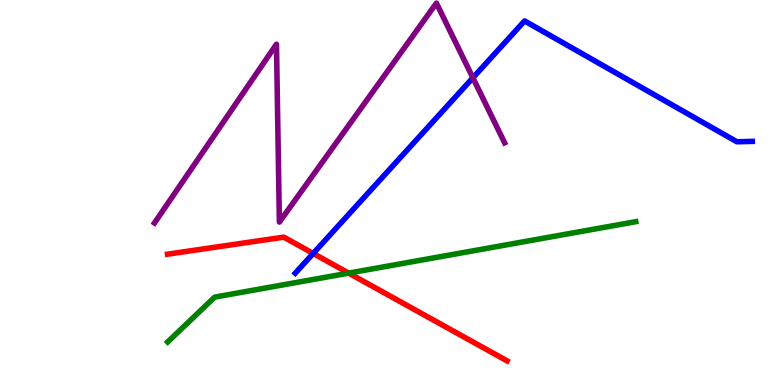[{'lines': ['blue', 'red'], 'intersections': [{'x': 4.04, 'y': 3.42}]}, {'lines': ['green', 'red'], 'intersections': [{'x': 4.5, 'y': 2.91}]}, {'lines': ['purple', 'red'], 'intersections': []}, {'lines': ['blue', 'green'], 'intersections': []}, {'lines': ['blue', 'purple'], 'intersections': [{'x': 6.1, 'y': 7.98}]}, {'lines': ['green', 'purple'], 'intersections': []}]